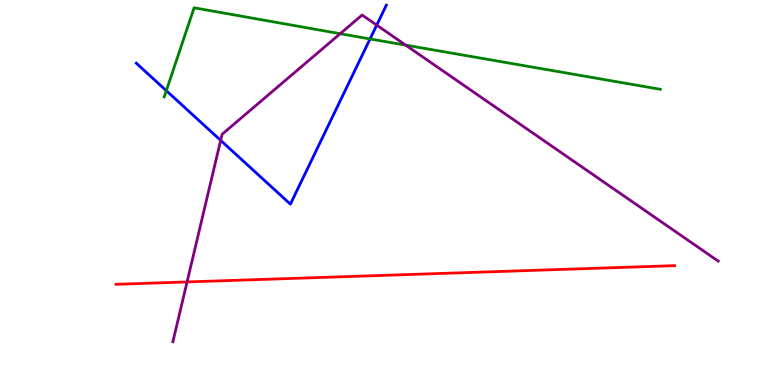[{'lines': ['blue', 'red'], 'intersections': []}, {'lines': ['green', 'red'], 'intersections': []}, {'lines': ['purple', 'red'], 'intersections': [{'x': 2.41, 'y': 2.68}]}, {'lines': ['blue', 'green'], 'intersections': [{'x': 2.15, 'y': 7.65}, {'x': 4.77, 'y': 8.99}]}, {'lines': ['blue', 'purple'], 'intersections': [{'x': 2.85, 'y': 6.35}, {'x': 4.86, 'y': 9.35}]}, {'lines': ['green', 'purple'], 'intersections': [{'x': 4.39, 'y': 9.12}, {'x': 5.23, 'y': 8.83}]}]